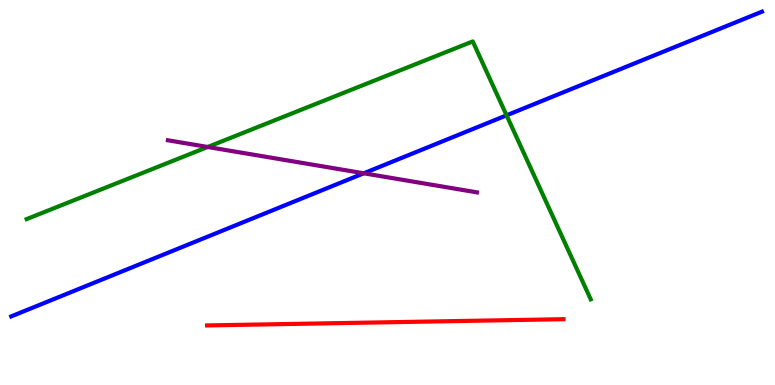[{'lines': ['blue', 'red'], 'intersections': []}, {'lines': ['green', 'red'], 'intersections': []}, {'lines': ['purple', 'red'], 'intersections': []}, {'lines': ['blue', 'green'], 'intersections': [{'x': 6.54, 'y': 7.0}]}, {'lines': ['blue', 'purple'], 'intersections': [{'x': 4.69, 'y': 5.5}]}, {'lines': ['green', 'purple'], 'intersections': [{'x': 2.68, 'y': 6.18}]}]